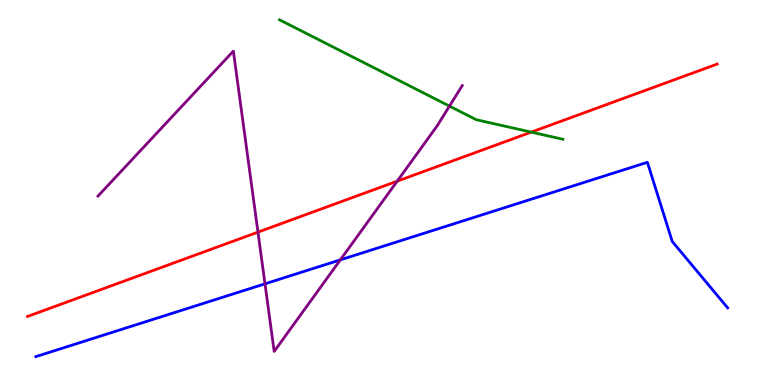[{'lines': ['blue', 'red'], 'intersections': []}, {'lines': ['green', 'red'], 'intersections': [{'x': 6.85, 'y': 6.57}]}, {'lines': ['purple', 'red'], 'intersections': [{'x': 3.33, 'y': 3.97}, {'x': 5.13, 'y': 5.29}]}, {'lines': ['blue', 'green'], 'intersections': []}, {'lines': ['blue', 'purple'], 'intersections': [{'x': 3.42, 'y': 2.63}, {'x': 4.39, 'y': 3.25}]}, {'lines': ['green', 'purple'], 'intersections': [{'x': 5.8, 'y': 7.24}]}]